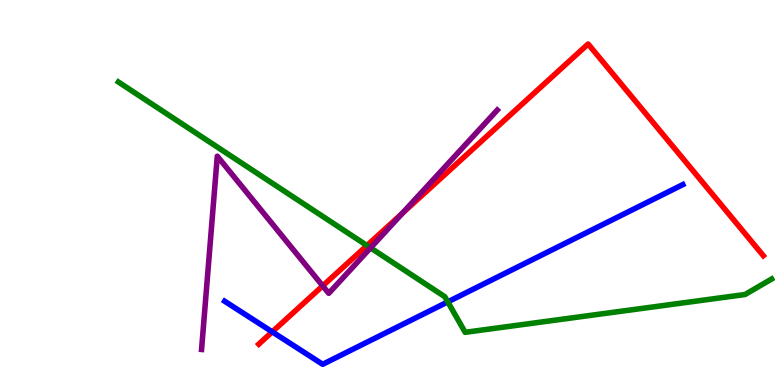[{'lines': ['blue', 'red'], 'intersections': [{'x': 3.51, 'y': 1.38}]}, {'lines': ['green', 'red'], 'intersections': [{'x': 4.74, 'y': 3.62}]}, {'lines': ['purple', 'red'], 'intersections': [{'x': 4.16, 'y': 2.57}, {'x': 5.19, 'y': 4.46}]}, {'lines': ['blue', 'green'], 'intersections': [{'x': 5.78, 'y': 2.16}]}, {'lines': ['blue', 'purple'], 'intersections': []}, {'lines': ['green', 'purple'], 'intersections': [{'x': 4.78, 'y': 3.56}]}]